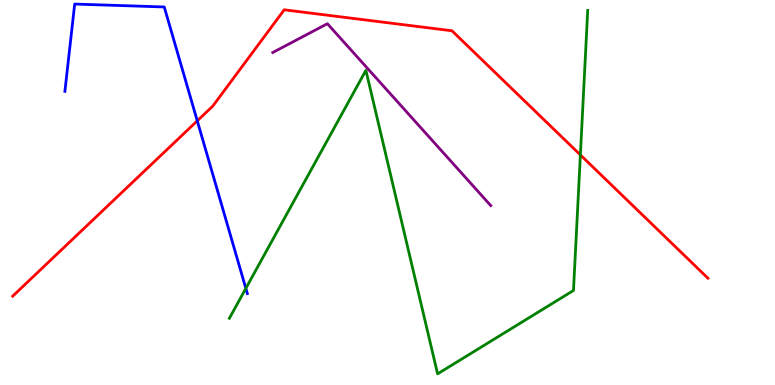[{'lines': ['blue', 'red'], 'intersections': [{'x': 2.55, 'y': 6.86}]}, {'lines': ['green', 'red'], 'intersections': [{'x': 7.49, 'y': 5.98}]}, {'lines': ['purple', 'red'], 'intersections': []}, {'lines': ['blue', 'green'], 'intersections': [{'x': 3.17, 'y': 2.51}]}, {'lines': ['blue', 'purple'], 'intersections': []}, {'lines': ['green', 'purple'], 'intersections': []}]